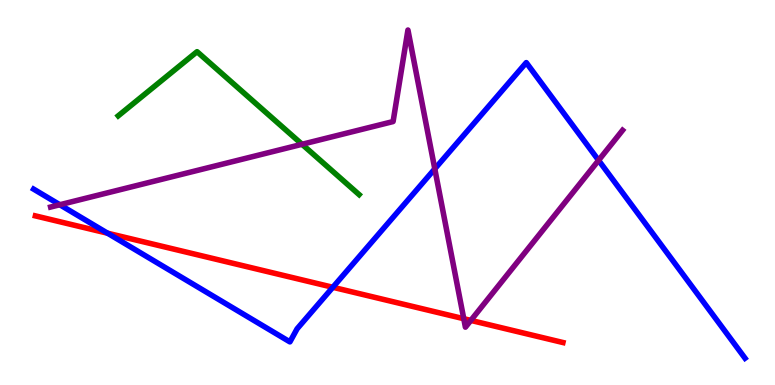[{'lines': ['blue', 'red'], 'intersections': [{'x': 1.39, 'y': 3.94}, {'x': 4.29, 'y': 2.54}]}, {'lines': ['green', 'red'], 'intersections': []}, {'lines': ['purple', 'red'], 'intersections': [{'x': 5.98, 'y': 1.72}, {'x': 6.08, 'y': 1.68}]}, {'lines': ['blue', 'green'], 'intersections': []}, {'lines': ['blue', 'purple'], 'intersections': [{'x': 0.772, 'y': 4.68}, {'x': 5.61, 'y': 5.61}, {'x': 7.72, 'y': 5.84}]}, {'lines': ['green', 'purple'], 'intersections': [{'x': 3.9, 'y': 6.25}]}]